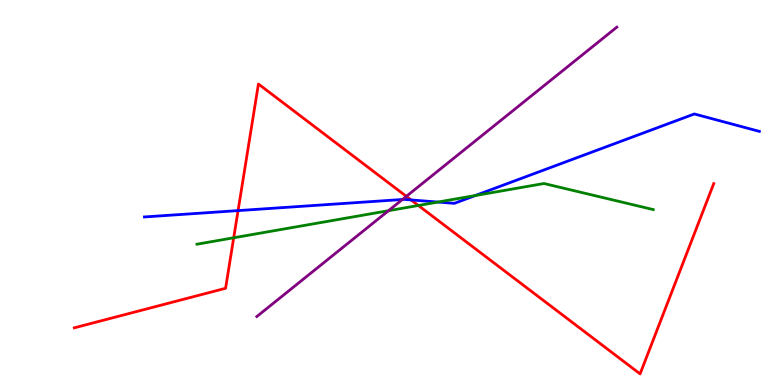[{'lines': ['blue', 'red'], 'intersections': [{'x': 3.07, 'y': 4.53}, {'x': 5.3, 'y': 4.81}]}, {'lines': ['green', 'red'], 'intersections': [{'x': 3.02, 'y': 3.82}, {'x': 5.4, 'y': 4.66}]}, {'lines': ['purple', 'red'], 'intersections': [{'x': 5.24, 'y': 4.9}]}, {'lines': ['blue', 'green'], 'intersections': [{'x': 5.65, 'y': 4.75}, {'x': 6.13, 'y': 4.92}]}, {'lines': ['blue', 'purple'], 'intersections': [{'x': 5.19, 'y': 4.82}]}, {'lines': ['green', 'purple'], 'intersections': [{'x': 5.01, 'y': 4.53}]}]